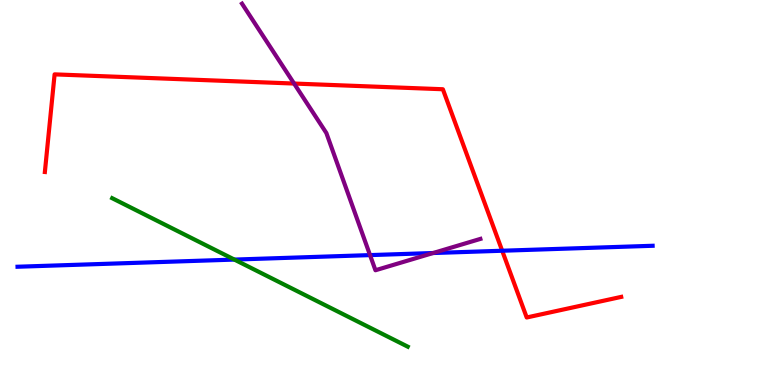[{'lines': ['blue', 'red'], 'intersections': [{'x': 6.48, 'y': 3.49}]}, {'lines': ['green', 'red'], 'intersections': []}, {'lines': ['purple', 'red'], 'intersections': [{'x': 3.79, 'y': 7.83}]}, {'lines': ['blue', 'green'], 'intersections': [{'x': 3.02, 'y': 3.26}]}, {'lines': ['blue', 'purple'], 'intersections': [{'x': 4.77, 'y': 3.37}, {'x': 5.59, 'y': 3.43}]}, {'lines': ['green', 'purple'], 'intersections': []}]